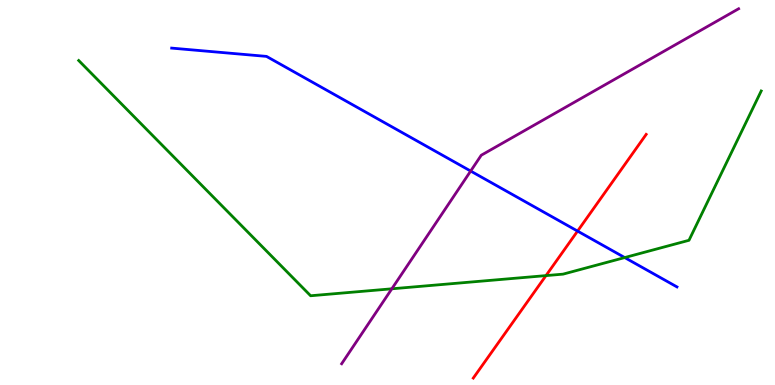[{'lines': ['blue', 'red'], 'intersections': [{'x': 7.45, 'y': 4.0}]}, {'lines': ['green', 'red'], 'intersections': [{'x': 7.04, 'y': 2.84}]}, {'lines': ['purple', 'red'], 'intersections': []}, {'lines': ['blue', 'green'], 'intersections': [{'x': 8.06, 'y': 3.31}]}, {'lines': ['blue', 'purple'], 'intersections': [{'x': 6.07, 'y': 5.56}]}, {'lines': ['green', 'purple'], 'intersections': [{'x': 5.06, 'y': 2.5}]}]